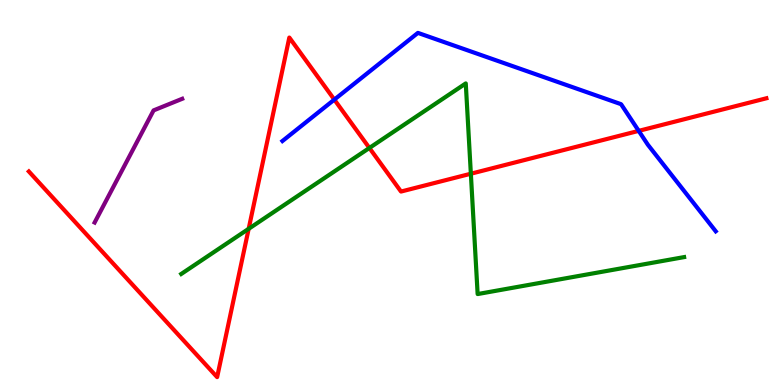[{'lines': ['blue', 'red'], 'intersections': [{'x': 4.31, 'y': 7.41}, {'x': 8.24, 'y': 6.6}]}, {'lines': ['green', 'red'], 'intersections': [{'x': 3.21, 'y': 4.06}, {'x': 4.77, 'y': 6.16}, {'x': 6.08, 'y': 5.49}]}, {'lines': ['purple', 'red'], 'intersections': []}, {'lines': ['blue', 'green'], 'intersections': []}, {'lines': ['blue', 'purple'], 'intersections': []}, {'lines': ['green', 'purple'], 'intersections': []}]